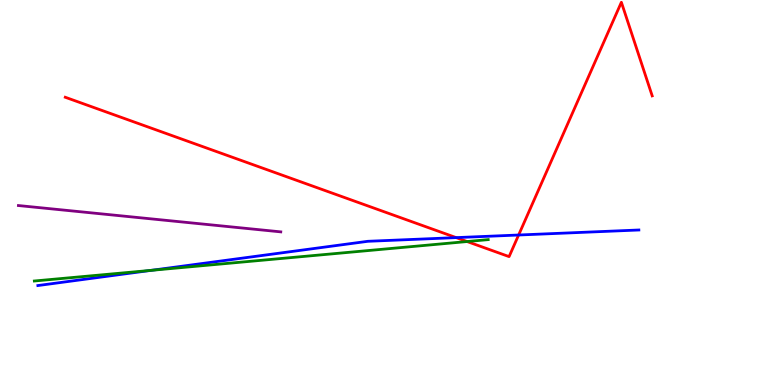[{'lines': ['blue', 'red'], 'intersections': [{'x': 5.89, 'y': 3.83}, {'x': 6.69, 'y': 3.9}]}, {'lines': ['green', 'red'], 'intersections': [{'x': 6.03, 'y': 3.73}]}, {'lines': ['purple', 'red'], 'intersections': []}, {'lines': ['blue', 'green'], 'intersections': [{'x': 1.95, 'y': 2.98}]}, {'lines': ['blue', 'purple'], 'intersections': []}, {'lines': ['green', 'purple'], 'intersections': []}]